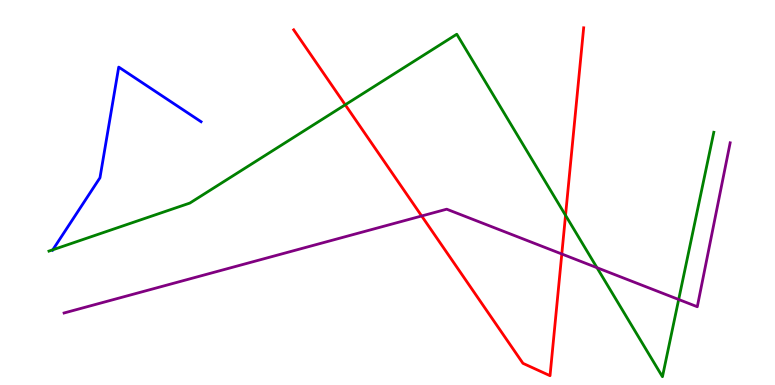[{'lines': ['blue', 'red'], 'intersections': []}, {'lines': ['green', 'red'], 'intersections': [{'x': 4.45, 'y': 7.28}, {'x': 7.3, 'y': 4.41}]}, {'lines': ['purple', 'red'], 'intersections': [{'x': 5.44, 'y': 4.39}, {'x': 7.25, 'y': 3.4}]}, {'lines': ['blue', 'green'], 'intersections': [{'x': 0.681, 'y': 3.51}]}, {'lines': ['blue', 'purple'], 'intersections': []}, {'lines': ['green', 'purple'], 'intersections': [{'x': 7.7, 'y': 3.05}, {'x': 8.76, 'y': 2.22}]}]